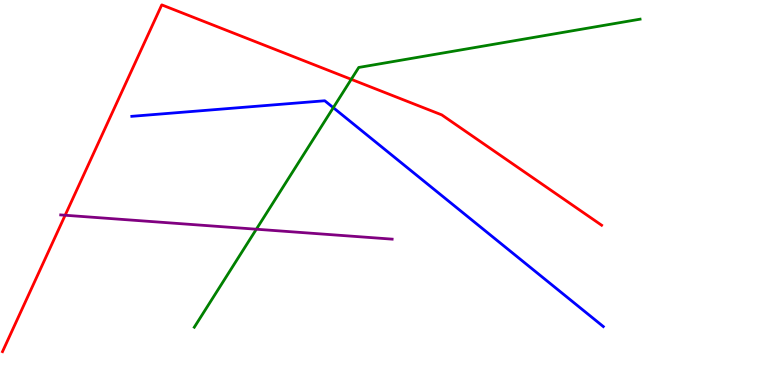[{'lines': ['blue', 'red'], 'intersections': []}, {'lines': ['green', 'red'], 'intersections': [{'x': 4.53, 'y': 7.94}]}, {'lines': ['purple', 'red'], 'intersections': [{'x': 0.841, 'y': 4.41}]}, {'lines': ['blue', 'green'], 'intersections': [{'x': 4.3, 'y': 7.2}]}, {'lines': ['blue', 'purple'], 'intersections': []}, {'lines': ['green', 'purple'], 'intersections': [{'x': 3.31, 'y': 4.05}]}]